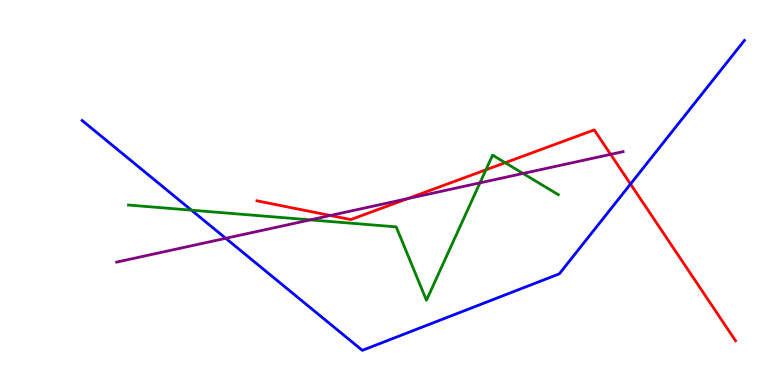[{'lines': ['blue', 'red'], 'intersections': [{'x': 8.14, 'y': 5.22}]}, {'lines': ['green', 'red'], 'intersections': [{'x': 6.27, 'y': 5.59}, {'x': 6.52, 'y': 5.77}]}, {'lines': ['purple', 'red'], 'intersections': [{'x': 4.26, 'y': 4.4}, {'x': 5.26, 'y': 4.84}, {'x': 7.88, 'y': 5.99}]}, {'lines': ['blue', 'green'], 'intersections': [{'x': 2.47, 'y': 4.54}]}, {'lines': ['blue', 'purple'], 'intersections': [{'x': 2.91, 'y': 3.81}]}, {'lines': ['green', 'purple'], 'intersections': [{'x': 4.0, 'y': 4.29}, {'x': 6.19, 'y': 5.25}, {'x': 6.75, 'y': 5.49}]}]